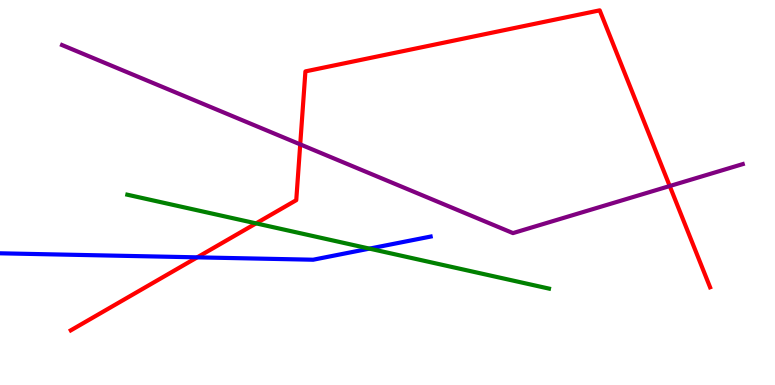[{'lines': ['blue', 'red'], 'intersections': [{'x': 2.54, 'y': 3.32}]}, {'lines': ['green', 'red'], 'intersections': [{'x': 3.3, 'y': 4.2}]}, {'lines': ['purple', 'red'], 'intersections': [{'x': 3.87, 'y': 6.25}, {'x': 8.64, 'y': 5.17}]}, {'lines': ['blue', 'green'], 'intersections': [{'x': 4.77, 'y': 3.54}]}, {'lines': ['blue', 'purple'], 'intersections': []}, {'lines': ['green', 'purple'], 'intersections': []}]